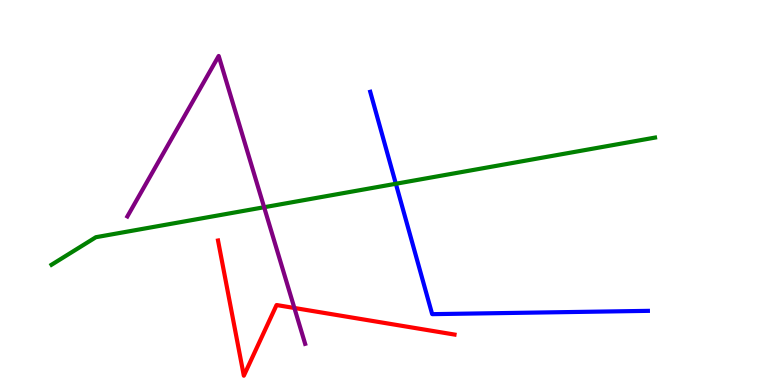[{'lines': ['blue', 'red'], 'intersections': []}, {'lines': ['green', 'red'], 'intersections': []}, {'lines': ['purple', 'red'], 'intersections': [{'x': 3.8, 'y': 2.0}]}, {'lines': ['blue', 'green'], 'intersections': [{'x': 5.11, 'y': 5.23}]}, {'lines': ['blue', 'purple'], 'intersections': []}, {'lines': ['green', 'purple'], 'intersections': [{'x': 3.41, 'y': 4.62}]}]